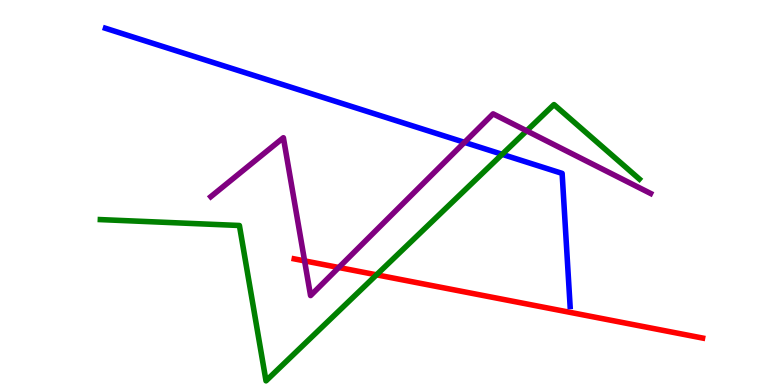[{'lines': ['blue', 'red'], 'intersections': []}, {'lines': ['green', 'red'], 'intersections': [{'x': 4.86, 'y': 2.86}]}, {'lines': ['purple', 'red'], 'intersections': [{'x': 3.93, 'y': 3.22}, {'x': 4.37, 'y': 3.05}]}, {'lines': ['blue', 'green'], 'intersections': [{'x': 6.48, 'y': 5.99}]}, {'lines': ['blue', 'purple'], 'intersections': [{'x': 5.99, 'y': 6.3}]}, {'lines': ['green', 'purple'], 'intersections': [{'x': 6.8, 'y': 6.6}]}]